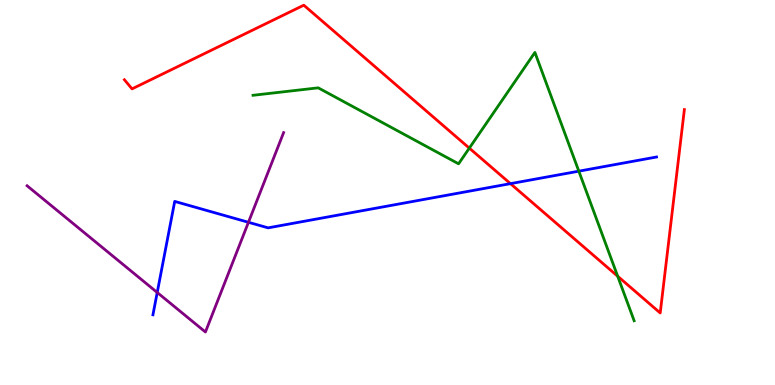[{'lines': ['blue', 'red'], 'intersections': [{'x': 6.59, 'y': 5.23}]}, {'lines': ['green', 'red'], 'intersections': [{'x': 6.06, 'y': 6.15}, {'x': 7.97, 'y': 2.82}]}, {'lines': ['purple', 'red'], 'intersections': []}, {'lines': ['blue', 'green'], 'intersections': [{'x': 7.47, 'y': 5.55}]}, {'lines': ['blue', 'purple'], 'intersections': [{'x': 2.03, 'y': 2.4}, {'x': 3.21, 'y': 4.23}]}, {'lines': ['green', 'purple'], 'intersections': []}]